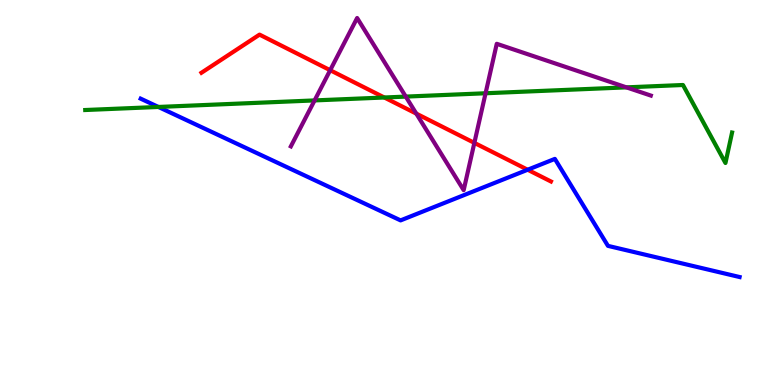[{'lines': ['blue', 'red'], 'intersections': [{'x': 6.81, 'y': 5.59}]}, {'lines': ['green', 'red'], 'intersections': [{'x': 4.96, 'y': 7.47}]}, {'lines': ['purple', 'red'], 'intersections': [{'x': 4.26, 'y': 8.18}, {'x': 5.37, 'y': 7.05}, {'x': 6.12, 'y': 6.29}]}, {'lines': ['blue', 'green'], 'intersections': [{'x': 2.04, 'y': 7.22}]}, {'lines': ['blue', 'purple'], 'intersections': []}, {'lines': ['green', 'purple'], 'intersections': [{'x': 4.06, 'y': 7.39}, {'x': 5.24, 'y': 7.49}, {'x': 6.27, 'y': 7.58}, {'x': 8.08, 'y': 7.73}]}]